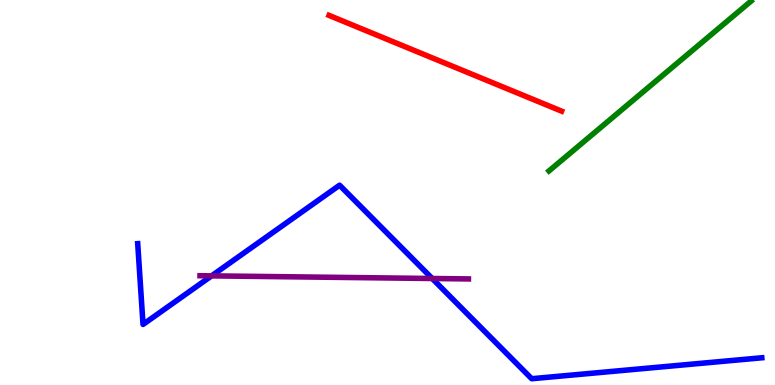[{'lines': ['blue', 'red'], 'intersections': []}, {'lines': ['green', 'red'], 'intersections': []}, {'lines': ['purple', 'red'], 'intersections': []}, {'lines': ['blue', 'green'], 'intersections': []}, {'lines': ['blue', 'purple'], 'intersections': [{'x': 2.73, 'y': 2.83}, {'x': 5.58, 'y': 2.77}]}, {'lines': ['green', 'purple'], 'intersections': []}]